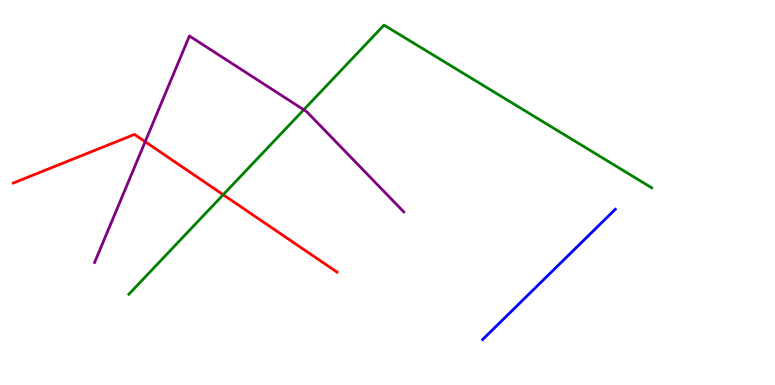[{'lines': ['blue', 'red'], 'intersections': []}, {'lines': ['green', 'red'], 'intersections': [{'x': 2.88, 'y': 4.94}]}, {'lines': ['purple', 'red'], 'intersections': [{'x': 1.87, 'y': 6.32}]}, {'lines': ['blue', 'green'], 'intersections': []}, {'lines': ['blue', 'purple'], 'intersections': []}, {'lines': ['green', 'purple'], 'intersections': [{'x': 3.92, 'y': 7.15}]}]